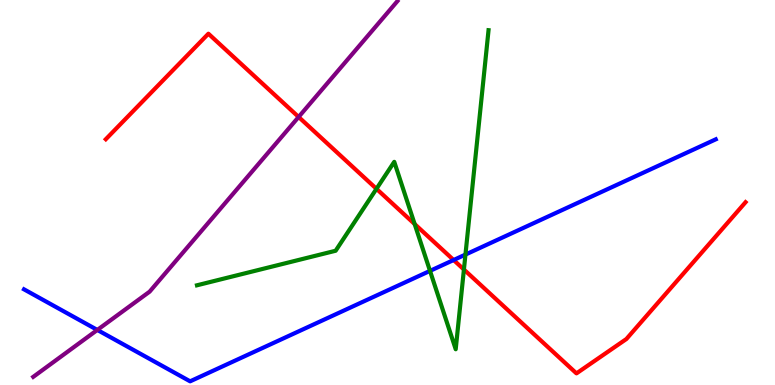[{'lines': ['blue', 'red'], 'intersections': [{'x': 5.85, 'y': 3.25}]}, {'lines': ['green', 'red'], 'intersections': [{'x': 4.86, 'y': 5.1}, {'x': 5.35, 'y': 4.18}, {'x': 5.99, 'y': 3.0}]}, {'lines': ['purple', 'red'], 'intersections': [{'x': 3.85, 'y': 6.96}]}, {'lines': ['blue', 'green'], 'intersections': [{'x': 5.55, 'y': 2.96}, {'x': 6.01, 'y': 3.39}]}, {'lines': ['blue', 'purple'], 'intersections': [{'x': 1.26, 'y': 1.43}]}, {'lines': ['green', 'purple'], 'intersections': []}]